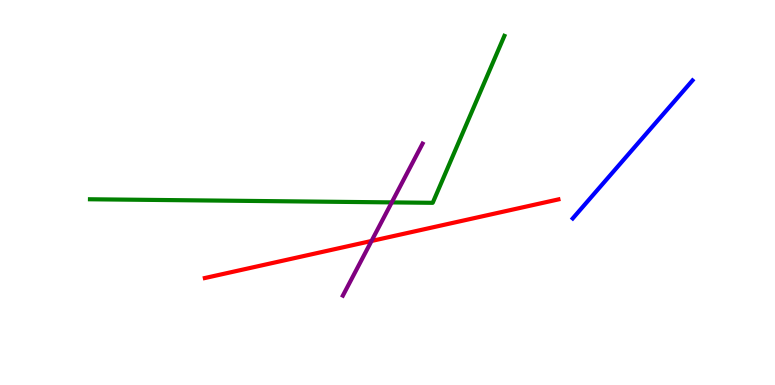[{'lines': ['blue', 'red'], 'intersections': []}, {'lines': ['green', 'red'], 'intersections': []}, {'lines': ['purple', 'red'], 'intersections': [{'x': 4.79, 'y': 3.74}]}, {'lines': ['blue', 'green'], 'intersections': []}, {'lines': ['blue', 'purple'], 'intersections': []}, {'lines': ['green', 'purple'], 'intersections': [{'x': 5.05, 'y': 4.74}]}]